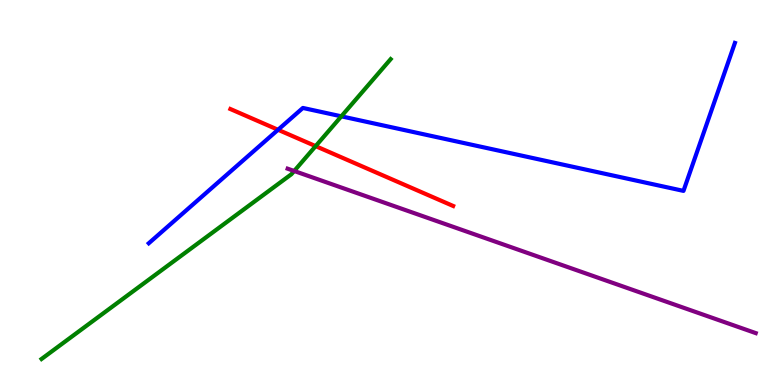[{'lines': ['blue', 'red'], 'intersections': [{'x': 3.59, 'y': 6.63}]}, {'lines': ['green', 'red'], 'intersections': [{'x': 4.07, 'y': 6.2}]}, {'lines': ['purple', 'red'], 'intersections': []}, {'lines': ['blue', 'green'], 'intersections': [{'x': 4.4, 'y': 6.98}]}, {'lines': ['blue', 'purple'], 'intersections': []}, {'lines': ['green', 'purple'], 'intersections': [{'x': 3.8, 'y': 5.56}]}]